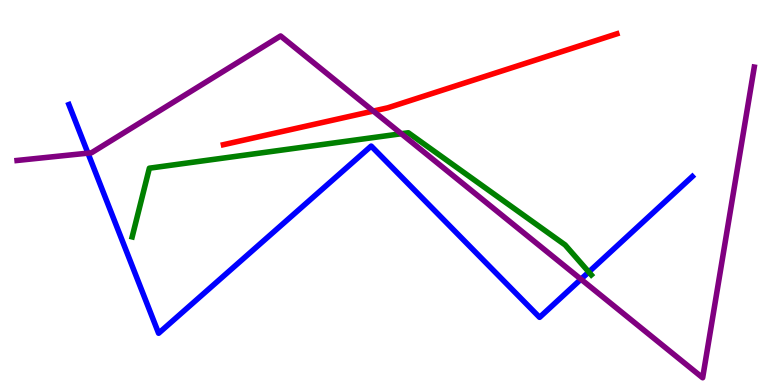[{'lines': ['blue', 'red'], 'intersections': []}, {'lines': ['green', 'red'], 'intersections': []}, {'lines': ['purple', 'red'], 'intersections': [{'x': 4.82, 'y': 7.12}]}, {'lines': ['blue', 'green'], 'intersections': [{'x': 7.6, 'y': 2.94}]}, {'lines': ['blue', 'purple'], 'intersections': [{'x': 1.13, 'y': 6.02}, {'x': 7.5, 'y': 2.75}]}, {'lines': ['green', 'purple'], 'intersections': [{'x': 5.18, 'y': 6.53}]}]